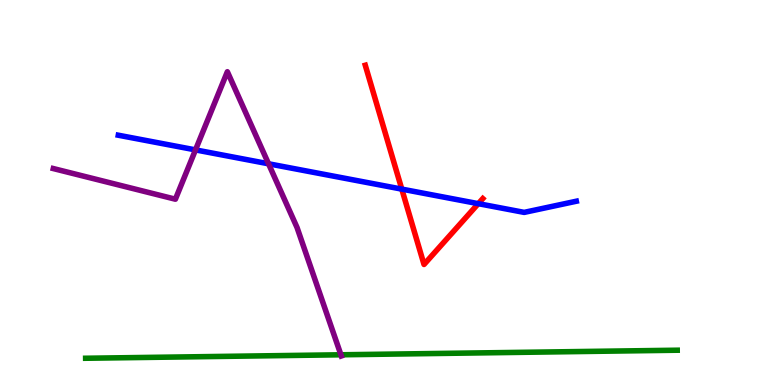[{'lines': ['blue', 'red'], 'intersections': [{'x': 5.18, 'y': 5.09}, {'x': 6.17, 'y': 4.71}]}, {'lines': ['green', 'red'], 'intersections': []}, {'lines': ['purple', 'red'], 'intersections': []}, {'lines': ['blue', 'green'], 'intersections': []}, {'lines': ['blue', 'purple'], 'intersections': [{'x': 2.52, 'y': 6.11}, {'x': 3.47, 'y': 5.75}]}, {'lines': ['green', 'purple'], 'intersections': [{'x': 4.4, 'y': 0.785}]}]